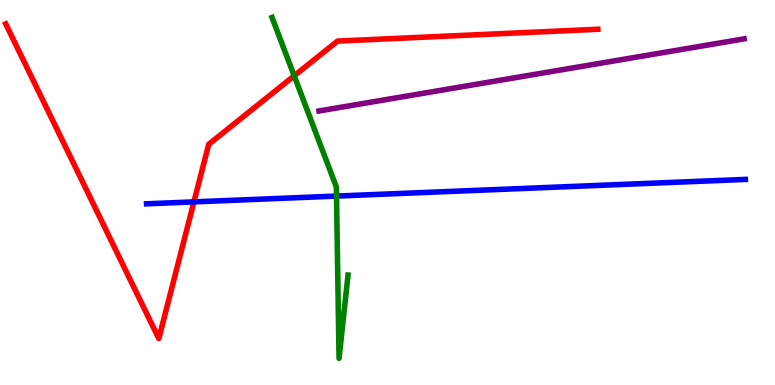[{'lines': ['blue', 'red'], 'intersections': [{'x': 2.5, 'y': 4.76}]}, {'lines': ['green', 'red'], 'intersections': [{'x': 3.8, 'y': 8.03}]}, {'lines': ['purple', 'red'], 'intersections': []}, {'lines': ['blue', 'green'], 'intersections': [{'x': 4.34, 'y': 4.91}]}, {'lines': ['blue', 'purple'], 'intersections': []}, {'lines': ['green', 'purple'], 'intersections': []}]